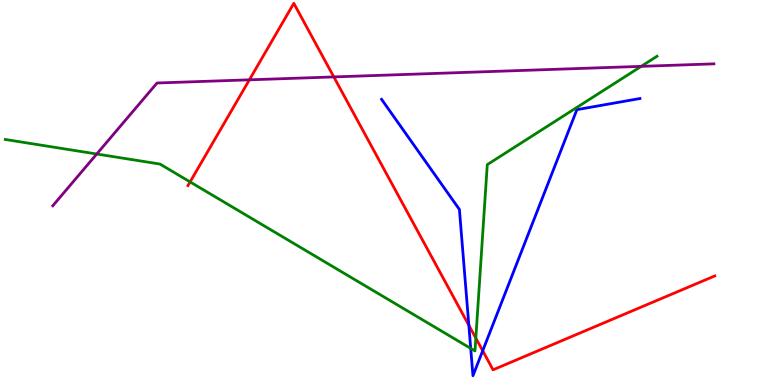[{'lines': ['blue', 'red'], 'intersections': [{'x': 6.05, 'y': 1.55}, {'x': 6.23, 'y': 0.889}]}, {'lines': ['green', 'red'], 'intersections': [{'x': 2.45, 'y': 5.27}, {'x': 6.14, 'y': 1.22}]}, {'lines': ['purple', 'red'], 'intersections': [{'x': 3.22, 'y': 7.93}, {'x': 4.31, 'y': 8.0}]}, {'lines': ['blue', 'green'], 'intersections': [{'x': 6.07, 'y': 0.951}]}, {'lines': ['blue', 'purple'], 'intersections': []}, {'lines': ['green', 'purple'], 'intersections': [{'x': 1.25, 'y': 6.0}, {'x': 8.27, 'y': 8.28}]}]